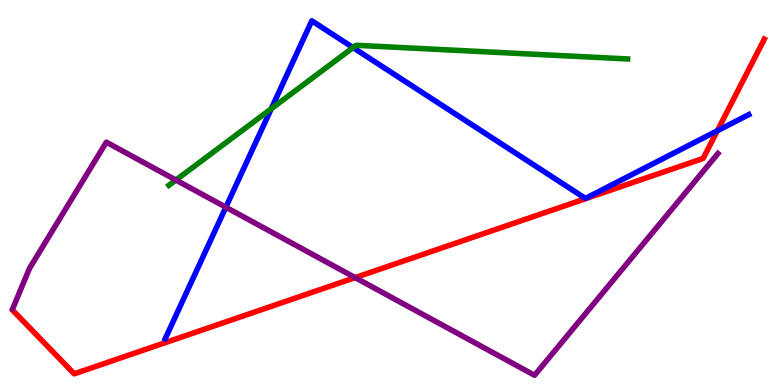[{'lines': ['blue', 'red'], 'intersections': [{'x': 9.26, 'y': 6.6}]}, {'lines': ['green', 'red'], 'intersections': []}, {'lines': ['purple', 'red'], 'intersections': [{'x': 4.58, 'y': 2.79}]}, {'lines': ['blue', 'green'], 'intersections': [{'x': 3.5, 'y': 7.18}, {'x': 4.56, 'y': 8.76}]}, {'lines': ['blue', 'purple'], 'intersections': [{'x': 2.91, 'y': 4.62}]}, {'lines': ['green', 'purple'], 'intersections': [{'x': 2.27, 'y': 5.32}]}]